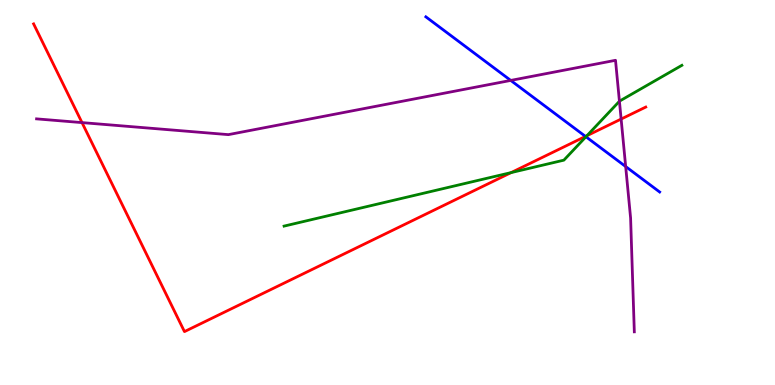[{'lines': ['blue', 'red'], 'intersections': [{'x': 7.55, 'y': 6.46}]}, {'lines': ['green', 'red'], 'intersections': [{'x': 6.6, 'y': 5.52}, {'x': 7.57, 'y': 6.48}]}, {'lines': ['purple', 'red'], 'intersections': [{'x': 1.06, 'y': 6.82}, {'x': 8.01, 'y': 6.91}]}, {'lines': ['blue', 'green'], 'intersections': [{'x': 7.56, 'y': 6.45}]}, {'lines': ['blue', 'purple'], 'intersections': [{'x': 6.59, 'y': 7.91}, {'x': 8.07, 'y': 5.67}]}, {'lines': ['green', 'purple'], 'intersections': [{'x': 7.99, 'y': 7.37}]}]